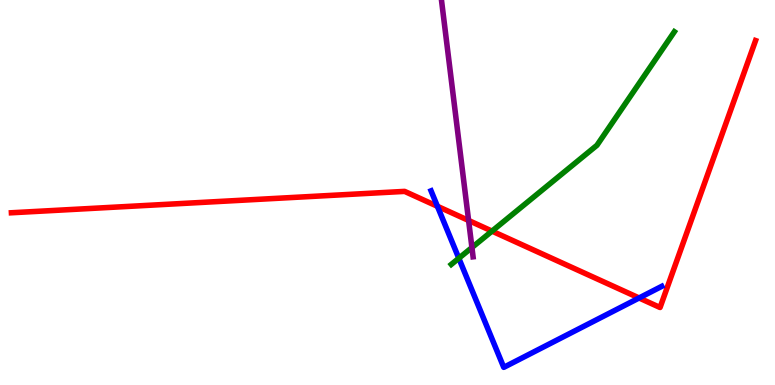[{'lines': ['blue', 'red'], 'intersections': [{'x': 5.64, 'y': 4.64}, {'x': 8.25, 'y': 2.26}]}, {'lines': ['green', 'red'], 'intersections': [{'x': 6.35, 'y': 4.0}]}, {'lines': ['purple', 'red'], 'intersections': [{'x': 6.05, 'y': 4.27}]}, {'lines': ['blue', 'green'], 'intersections': [{'x': 5.92, 'y': 3.29}]}, {'lines': ['blue', 'purple'], 'intersections': []}, {'lines': ['green', 'purple'], 'intersections': [{'x': 6.09, 'y': 3.57}]}]